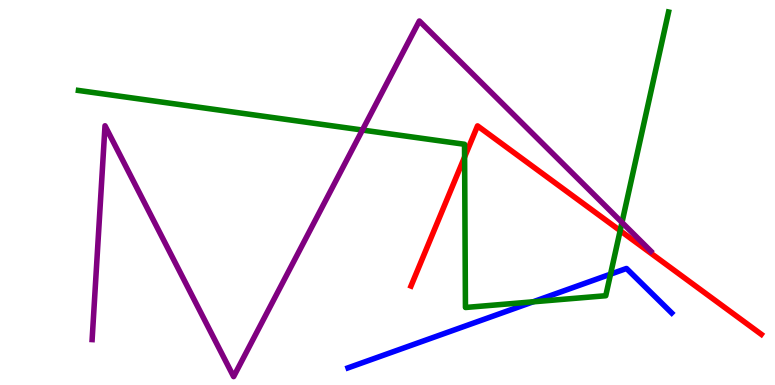[{'lines': ['blue', 'red'], 'intersections': []}, {'lines': ['green', 'red'], 'intersections': [{'x': 5.99, 'y': 5.92}, {'x': 8.0, 'y': 4.01}]}, {'lines': ['purple', 'red'], 'intersections': []}, {'lines': ['blue', 'green'], 'intersections': [{'x': 6.88, 'y': 2.16}, {'x': 7.88, 'y': 2.88}]}, {'lines': ['blue', 'purple'], 'intersections': []}, {'lines': ['green', 'purple'], 'intersections': [{'x': 4.68, 'y': 6.62}, {'x': 8.03, 'y': 4.22}]}]